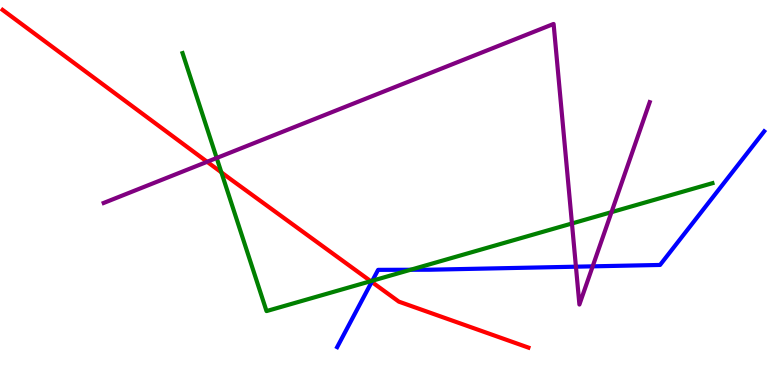[{'lines': ['blue', 'red'], 'intersections': [{'x': 4.8, 'y': 2.68}]}, {'lines': ['green', 'red'], 'intersections': [{'x': 2.86, 'y': 5.52}, {'x': 4.78, 'y': 2.7}]}, {'lines': ['purple', 'red'], 'intersections': [{'x': 2.67, 'y': 5.8}]}, {'lines': ['blue', 'green'], 'intersections': [{'x': 4.8, 'y': 2.71}, {'x': 5.3, 'y': 2.99}]}, {'lines': ['blue', 'purple'], 'intersections': [{'x': 7.43, 'y': 3.07}, {'x': 7.65, 'y': 3.08}]}, {'lines': ['green', 'purple'], 'intersections': [{'x': 2.8, 'y': 5.9}, {'x': 7.38, 'y': 4.2}, {'x': 7.89, 'y': 4.49}]}]